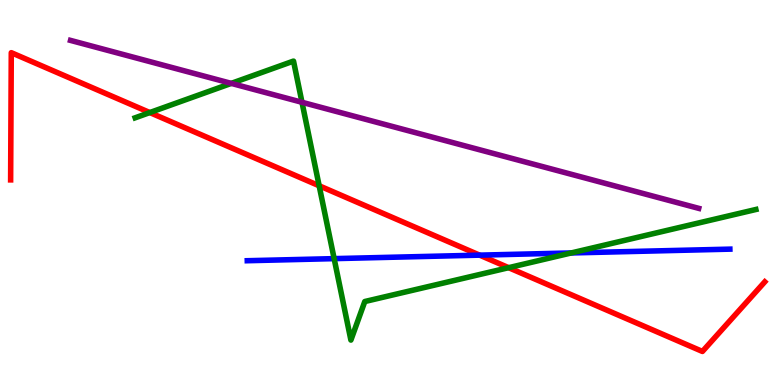[{'lines': ['blue', 'red'], 'intersections': [{'x': 6.19, 'y': 3.37}]}, {'lines': ['green', 'red'], 'intersections': [{'x': 1.93, 'y': 7.08}, {'x': 4.12, 'y': 5.17}, {'x': 6.56, 'y': 3.05}]}, {'lines': ['purple', 'red'], 'intersections': []}, {'lines': ['blue', 'green'], 'intersections': [{'x': 4.31, 'y': 3.28}, {'x': 7.37, 'y': 3.43}]}, {'lines': ['blue', 'purple'], 'intersections': []}, {'lines': ['green', 'purple'], 'intersections': [{'x': 2.98, 'y': 7.83}, {'x': 3.9, 'y': 7.34}]}]